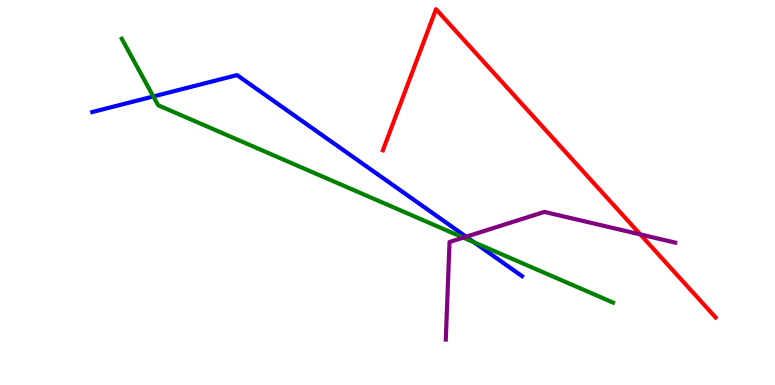[{'lines': ['blue', 'red'], 'intersections': []}, {'lines': ['green', 'red'], 'intersections': []}, {'lines': ['purple', 'red'], 'intersections': [{'x': 8.26, 'y': 3.91}]}, {'lines': ['blue', 'green'], 'intersections': [{'x': 1.98, 'y': 7.49}, {'x': 6.12, 'y': 3.71}]}, {'lines': ['blue', 'purple'], 'intersections': [{'x': 6.01, 'y': 3.85}]}, {'lines': ['green', 'purple'], 'intersections': [{'x': 5.98, 'y': 3.83}]}]